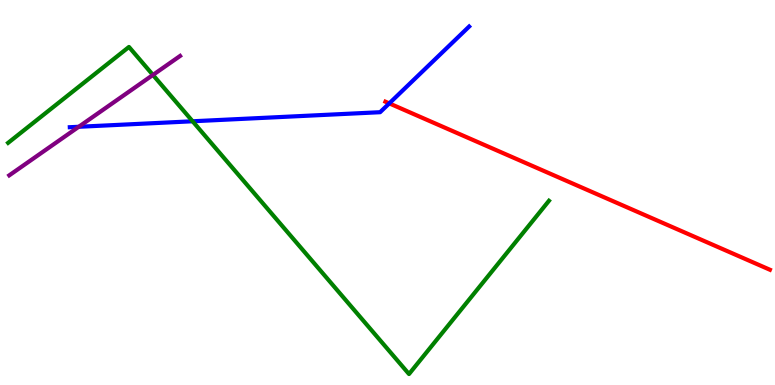[{'lines': ['blue', 'red'], 'intersections': [{'x': 5.02, 'y': 7.31}]}, {'lines': ['green', 'red'], 'intersections': []}, {'lines': ['purple', 'red'], 'intersections': []}, {'lines': ['blue', 'green'], 'intersections': [{'x': 2.49, 'y': 6.85}]}, {'lines': ['blue', 'purple'], 'intersections': [{'x': 1.02, 'y': 6.71}]}, {'lines': ['green', 'purple'], 'intersections': [{'x': 1.97, 'y': 8.05}]}]